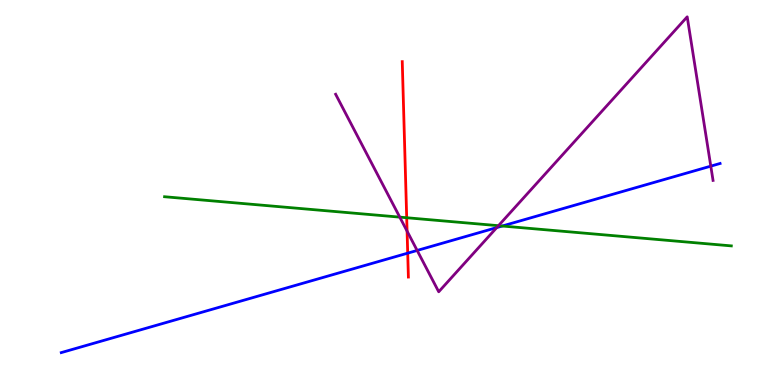[{'lines': ['blue', 'red'], 'intersections': [{'x': 5.26, 'y': 3.42}]}, {'lines': ['green', 'red'], 'intersections': [{'x': 5.25, 'y': 4.34}]}, {'lines': ['purple', 'red'], 'intersections': [{'x': 5.25, 'y': 4.0}]}, {'lines': ['blue', 'green'], 'intersections': [{'x': 6.48, 'y': 4.13}]}, {'lines': ['blue', 'purple'], 'intersections': [{'x': 5.38, 'y': 3.49}, {'x': 6.41, 'y': 4.09}, {'x': 9.17, 'y': 5.68}]}, {'lines': ['green', 'purple'], 'intersections': [{'x': 5.16, 'y': 4.36}, {'x': 6.43, 'y': 4.14}]}]